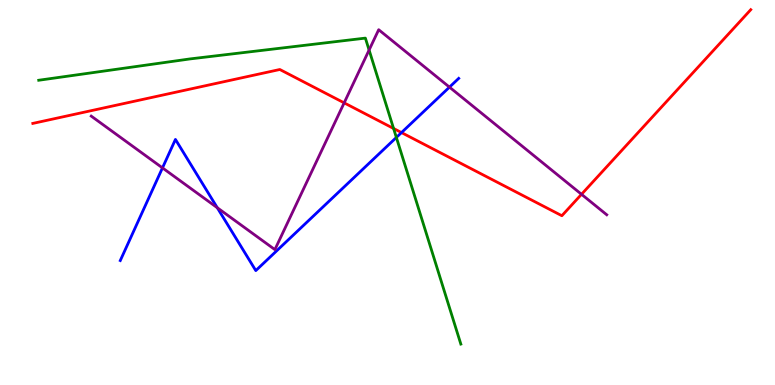[{'lines': ['blue', 'red'], 'intersections': [{'x': 5.18, 'y': 6.56}]}, {'lines': ['green', 'red'], 'intersections': [{'x': 5.08, 'y': 6.66}]}, {'lines': ['purple', 'red'], 'intersections': [{'x': 4.44, 'y': 7.33}, {'x': 7.5, 'y': 4.95}]}, {'lines': ['blue', 'green'], 'intersections': [{'x': 5.11, 'y': 6.43}]}, {'lines': ['blue', 'purple'], 'intersections': [{'x': 2.1, 'y': 5.64}, {'x': 2.8, 'y': 4.6}, {'x': 5.8, 'y': 7.74}]}, {'lines': ['green', 'purple'], 'intersections': [{'x': 4.76, 'y': 8.7}]}]